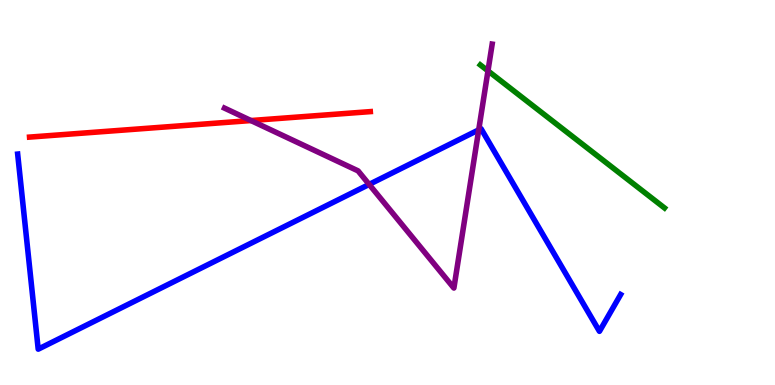[{'lines': ['blue', 'red'], 'intersections': []}, {'lines': ['green', 'red'], 'intersections': []}, {'lines': ['purple', 'red'], 'intersections': [{'x': 3.24, 'y': 6.87}]}, {'lines': ['blue', 'green'], 'intersections': []}, {'lines': ['blue', 'purple'], 'intersections': [{'x': 4.76, 'y': 5.21}, {'x': 6.18, 'y': 6.63}]}, {'lines': ['green', 'purple'], 'intersections': [{'x': 6.3, 'y': 8.16}]}]